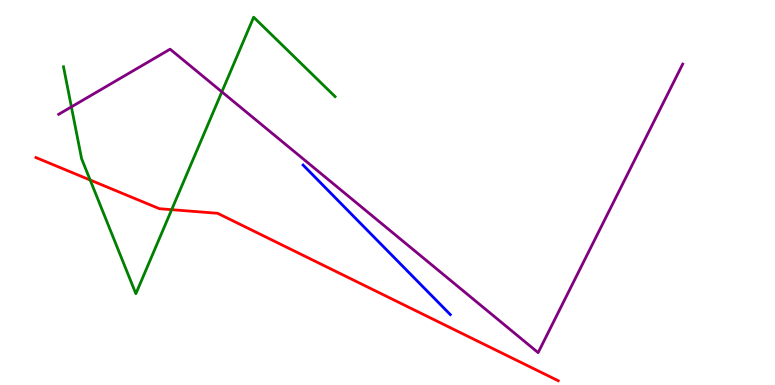[{'lines': ['blue', 'red'], 'intersections': []}, {'lines': ['green', 'red'], 'intersections': [{'x': 1.16, 'y': 5.32}, {'x': 2.22, 'y': 4.55}]}, {'lines': ['purple', 'red'], 'intersections': []}, {'lines': ['blue', 'green'], 'intersections': []}, {'lines': ['blue', 'purple'], 'intersections': []}, {'lines': ['green', 'purple'], 'intersections': [{'x': 0.921, 'y': 7.22}, {'x': 2.86, 'y': 7.61}]}]